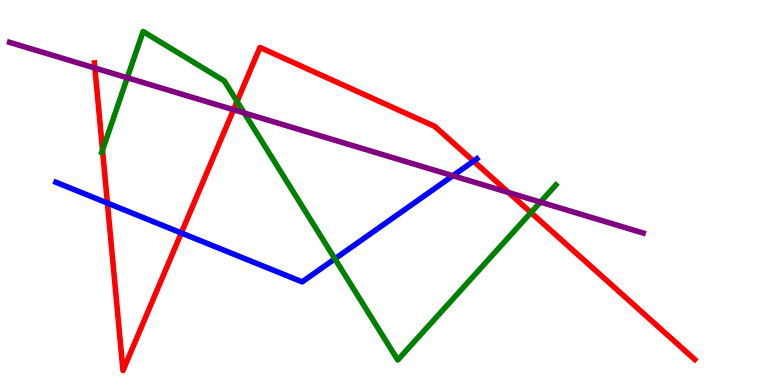[{'lines': ['blue', 'red'], 'intersections': [{'x': 1.39, 'y': 4.73}, {'x': 2.34, 'y': 3.95}, {'x': 6.11, 'y': 5.81}]}, {'lines': ['green', 'red'], 'intersections': [{'x': 1.32, 'y': 6.1}, {'x': 3.06, 'y': 7.36}, {'x': 6.85, 'y': 4.48}]}, {'lines': ['purple', 'red'], 'intersections': [{'x': 1.22, 'y': 8.23}, {'x': 3.01, 'y': 7.15}, {'x': 6.56, 'y': 5.0}]}, {'lines': ['blue', 'green'], 'intersections': [{'x': 4.32, 'y': 3.28}]}, {'lines': ['blue', 'purple'], 'intersections': [{'x': 5.84, 'y': 5.44}]}, {'lines': ['green', 'purple'], 'intersections': [{'x': 1.64, 'y': 7.98}, {'x': 3.15, 'y': 7.07}, {'x': 6.97, 'y': 4.75}]}]